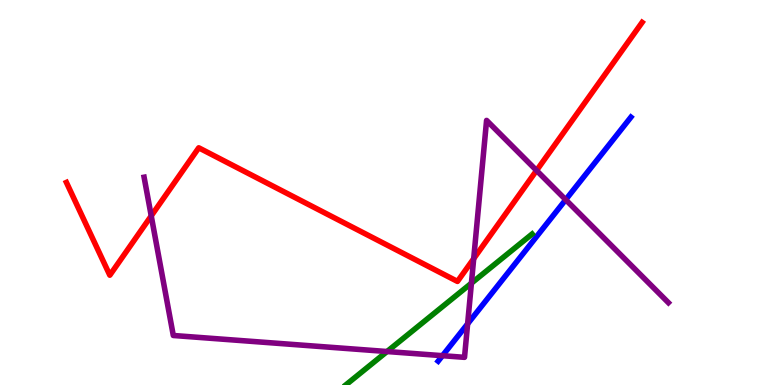[{'lines': ['blue', 'red'], 'intersections': []}, {'lines': ['green', 'red'], 'intersections': []}, {'lines': ['purple', 'red'], 'intersections': [{'x': 1.95, 'y': 4.39}, {'x': 6.11, 'y': 3.28}, {'x': 6.92, 'y': 5.57}]}, {'lines': ['blue', 'green'], 'intersections': []}, {'lines': ['blue', 'purple'], 'intersections': [{'x': 5.71, 'y': 0.761}, {'x': 6.03, 'y': 1.59}, {'x': 7.3, 'y': 4.81}]}, {'lines': ['green', 'purple'], 'intersections': [{'x': 4.99, 'y': 0.869}, {'x': 6.08, 'y': 2.64}]}]